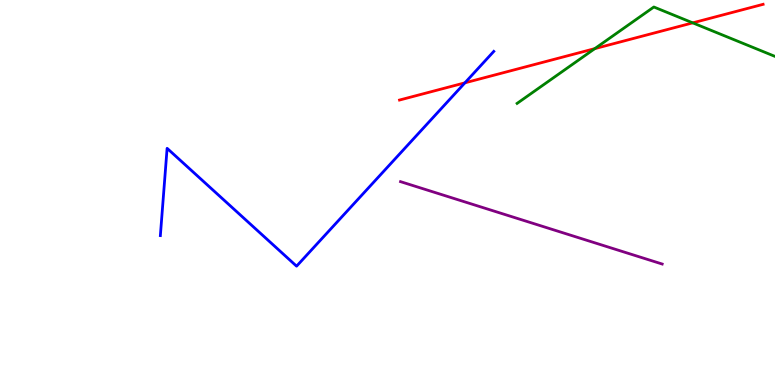[{'lines': ['blue', 'red'], 'intersections': [{'x': 6.0, 'y': 7.85}]}, {'lines': ['green', 'red'], 'intersections': [{'x': 7.67, 'y': 8.74}, {'x': 8.94, 'y': 9.41}]}, {'lines': ['purple', 'red'], 'intersections': []}, {'lines': ['blue', 'green'], 'intersections': []}, {'lines': ['blue', 'purple'], 'intersections': []}, {'lines': ['green', 'purple'], 'intersections': []}]